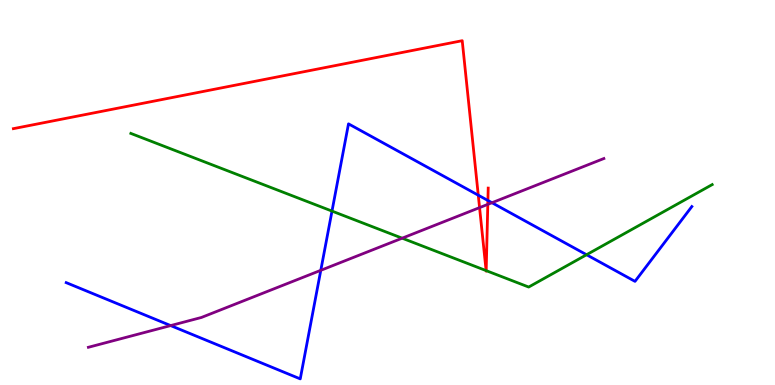[{'lines': ['blue', 'red'], 'intersections': [{'x': 6.17, 'y': 4.93}, {'x': 6.3, 'y': 4.79}]}, {'lines': ['green', 'red'], 'intersections': [{'x': 6.27, 'y': 2.97}, {'x': 6.27, 'y': 2.97}]}, {'lines': ['purple', 'red'], 'intersections': [{'x': 6.19, 'y': 4.61}, {'x': 6.29, 'y': 4.69}]}, {'lines': ['blue', 'green'], 'intersections': [{'x': 4.28, 'y': 4.52}, {'x': 7.57, 'y': 3.38}]}, {'lines': ['blue', 'purple'], 'intersections': [{'x': 2.2, 'y': 1.54}, {'x': 4.14, 'y': 2.98}, {'x': 6.35, 'y': 4.73}]}, {'lines': ['green', 'purple'], 'intersections': [{'x': 5.19, 'y': 3.81}]}]